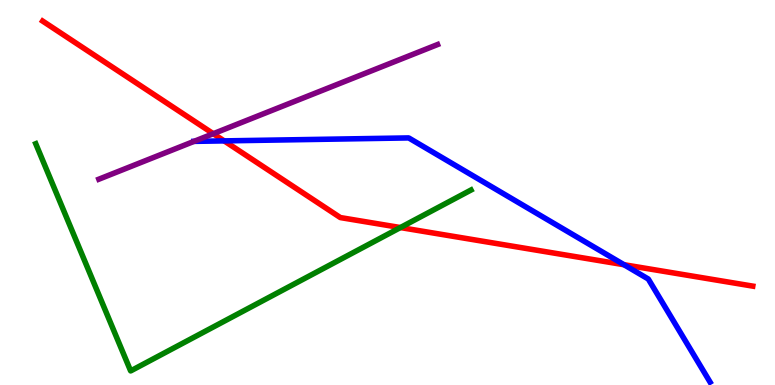[{'lines': ['blue', 'red'], 'intersections': [{'x': 2.89, 'y': 6.34}, {'x': 8.05, 'y': 3.12}]}, {'lines': ['green', 'red'], 'intersections': [{'x': 5.17, 'y': 4.09}]}, {'lines': ['purple', 'red'], 'intersections': [{'x': 2.75, 'y': 6.53}]}, {'lines': ['blue', 'green'], 'intersections': []}, {'lines': ['blue', 'purple'], 'intersections': [{'x': 2.5, 'y': 6.33}]}, {'lines': ['green', 'purple'], 'intersections': []}]